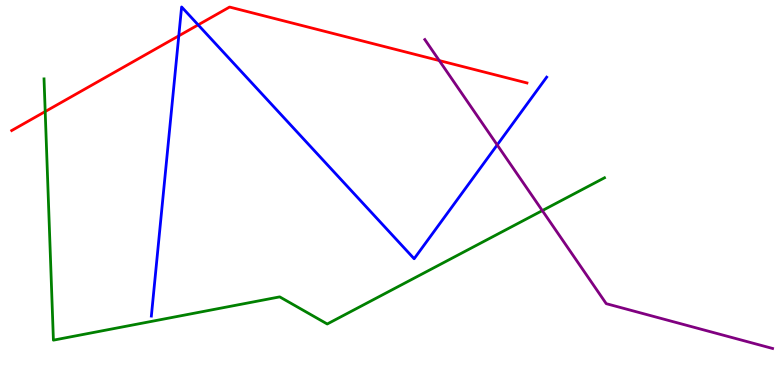[{'lines': ['blue', 'red'], 'intersections': [{'x': 2.31, 'y': 9.07}, {'x': 2.56, 'y': 9.35}]}, {'lines': ['green', 'red'], 'intersections': [{'x': 0.583, 'y': 7.1}]}, {'lines': ['purple', 'red'], 'intersections': [{'x': 5.67, 'y': 8.43}]}, {'lines': ['blue', 'green'], 'intersections': []}, {'lines': ['blue', 'purple'], 'intersections': [{'x': 6.42, 'y': 6.24}]}, {'lines': ['green', 'purple'], 'intersections': [{'x': 7.0, 'y': 4.53}]}]